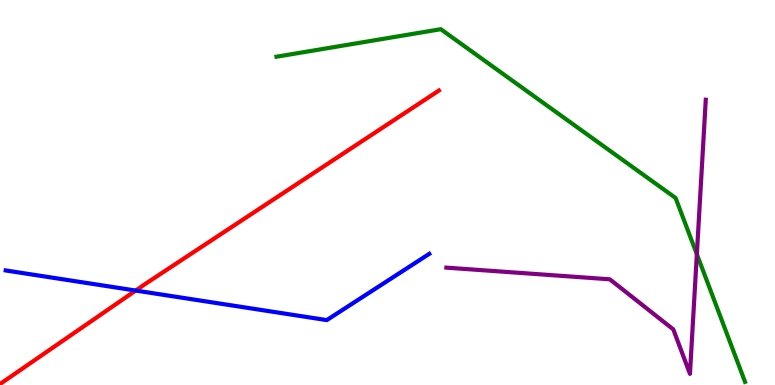[{'lines': ['blue', 'red'], 'intersections': [{'x': 1.75, 'y': 2.45}]}, {'lines': ['green', 'red'], 'intersections': []}, {'lines': ['purple', 'red'], 'intersections': []}, {'lines': ['blue', 'green'], 'intersections': []}, {'lines': ['blue', 'purple'], 'intersections': []}, {'lines': ['green', 'purple'], 'intersections': [{'x': 8.99, 'y': 3.4}]}]